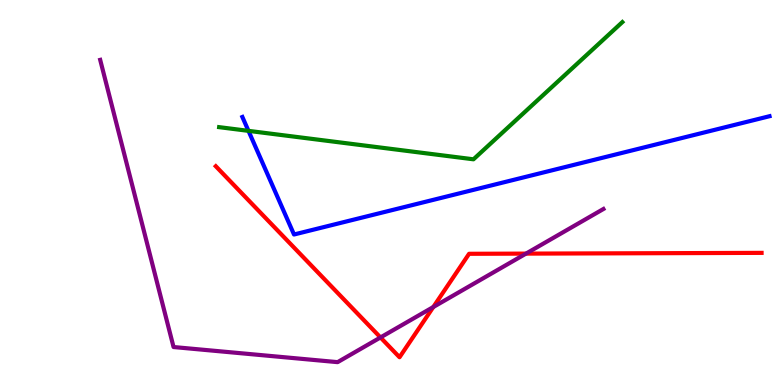[{'lines': ['blue', 'red'], 'intersections': []}, {'lines': ['green', 'red'], 'intersections': []}, {'lines': ['purple', 'red'], 'intersections': [{'x': 4.91, 'y': 1.24}, {'x': 5.59, 'y': 2.03}, {'x': 6.79, 'y': 3.41}]}, {'lines': ['blue', 'green'], 'intersections': [{'x': 3.21, 'y': 6.6}]}, {'lines': ['blue', 'purple'], 'intersections': []}, {'lines': ['green', 'purple'], 'intersections': []}]